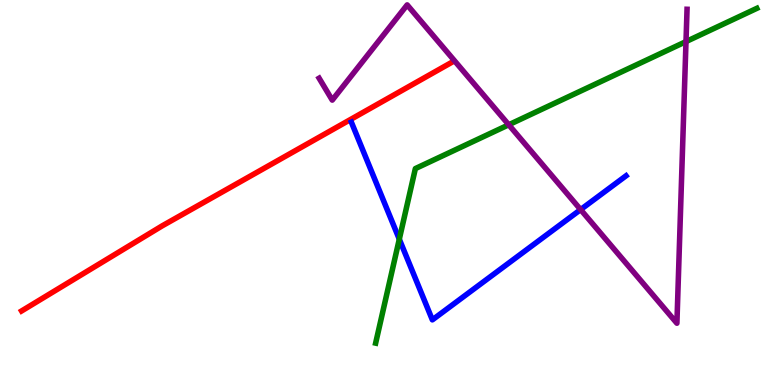[{'lines': ['blue', 'red'], 'intersections': []}, {'lines': ['green', 'red'], 'intersections': []}, {'lines': ['purple', 'red'], 'intersections': []}, {'lines': ['blue', 'green'], 'intersections': [{'x': 5.15, 'y': 3.79}]}, {'lines': ['blue', 'purple'], 'intersections': [{'x': 7.49, 'y': 4.56}]}, {'lines': ['green', 'purple'], 'intersections': [{'x': 6.56, 'y': 6.76}, {'x': 8.85, 'y': 8.92}]}]